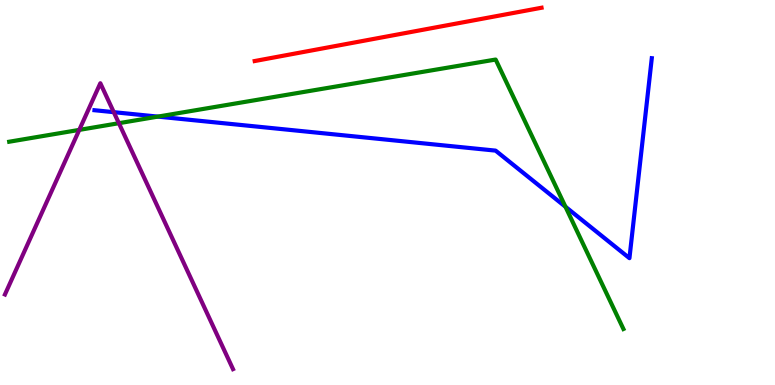[{'lines': ['blue', 'red'], 'intersections': []}, {'lines': ['green', 'red'], 'intersections': []}, {'lines': ['purple', 'red'], 'intersections': []}, {'lines': ['blue', 'green'], 'intersections': [{'x': 2.04, 'y': 6.97}, {'x': 7.3, 'y': 4.63}]}, {'lines': ['blue', 'purple'], 'intersections': [{'x': 1.47, 'y': 7.09}]}, {'lines': ['green', 'purple'], 'intersections': [{'x': 1.02, 'y': 6.63}, {'x': 1.53, 'y': 6.8}]}]